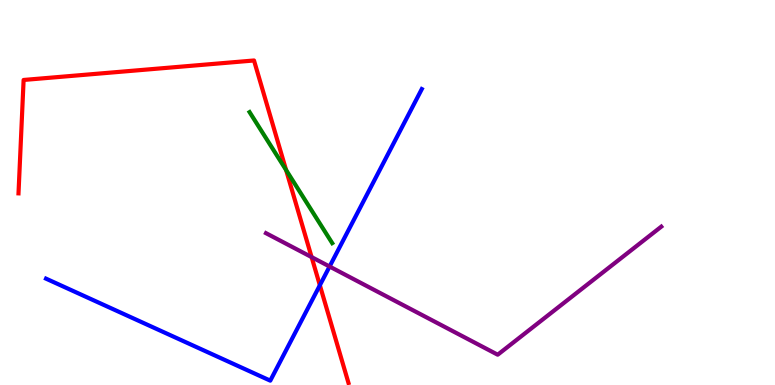[{'lines': ['blue', 'red'], 'intersections': [{'x': 4.13, 'y': 2.59}]}, {'lines': ['green', 'red'], 'intersections': [{'x': 3.69, 'y': 5.58}]}, {'lines': ['purple', 'red'], 'intersections': [{'x': 4.02, 'y': 3.32}]}, {'lines': ['blue', 'green'], 'intersections': []}, {'lines': ['blue', 'purple'], 'intersections': [{'x': 4.25, 'y': 3.08}]}, {'lines': ['green', 'purple'], 'intersections': []}]